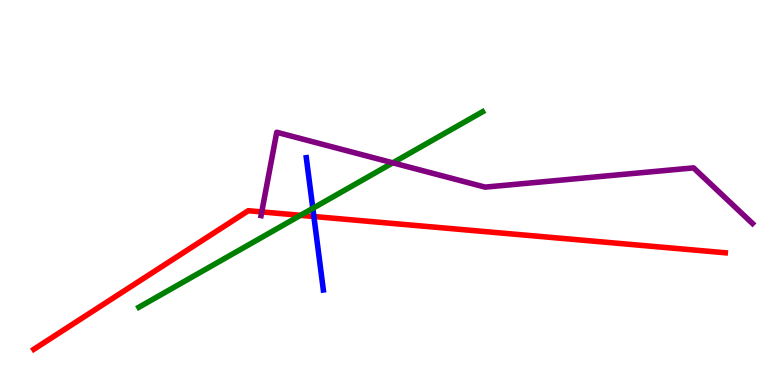[{'lines': ['blue', 'red'], 'intersections': [{'x': 4.05, 'y': 4.38}]}, {'lines': ['green', 'red'], 'intersections': [{'x': 3.88, 'y': 4.41}]}, {'lines': ['purple', 'red'], 'intersections': [{'x': 3.38, 'y': 4.5}]}, {'lines': ['blue', 'green'], 'intersections': [{'x': 4.04, 'y': 4.59}]}, {'lines': ['blue', 'purple'], 'intersections': []}, {'lines': ['green', 'purple'], 'intersections': [{'x': 5.07, 'y': 5.77}]}]